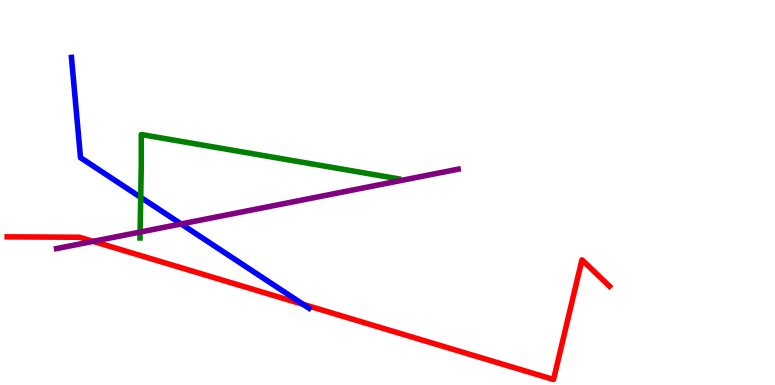[{'lines': ['blue', 'red'], 'intersections': [{'x': 3.91, 'y': 2.09}]}, {'lines': ['green', 'red'], 'intersections': []}, {'lines': ['purple', 'red'], 'intersections': [{'x': 1.2, 'y': 3.73}]}, {'lines': ['blue', 'green'], 'intersections': [{'x': 1.82, 'y': 4.87}]}, {'lines': ['blue', 'purple'], 'intersections': [{'x': 2.34, 'y': 4.18}]}, {'lines': ['green', 'purple'], 'intersections': [{'x': 1.81, 'y': 3.97}]}]